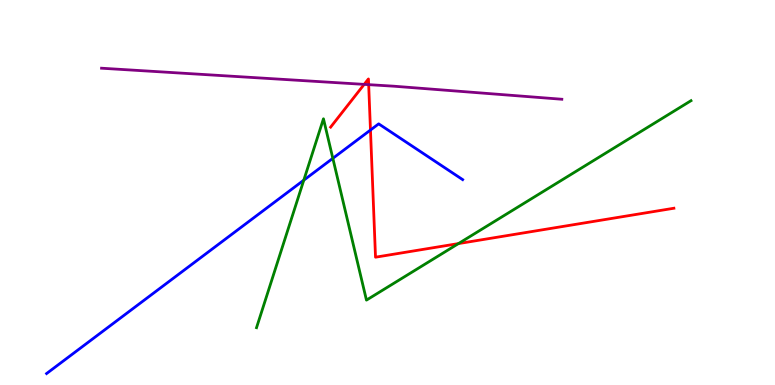[{'lines': ['blue', 'red'], 'intersections': [{'x': 4.78, 'y': 6.62}]}, {'lines': ['green', 'red'], 'intersections': [{'x': 5.92, 'y': 3.67}]}, {'lines': ['purple', 'red'], 'intersections': [{'x': 4.7, 'y': 7.81}, {'x': 4.76, 'y': 7.8}]}, {'lines': ['blue', 'green'], 'intersections': [{'x': 3.92, 'y': 5.32}, {'x': 4.29, 'y': 5.89}]}, {'lines': ['blue', 'purple'], 'intersections': []}, {'lines': ['green', 'purple'], 'intersections': []}]